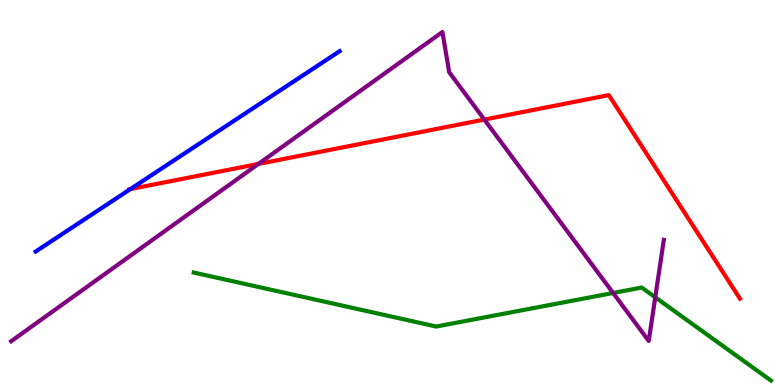[{'lines': ['blue', 'red'], 'intersections': [{'x': 1.68, 'y': 5.09}]}, {'lines': ['green', 'red'], 'intersections': []}, {'lines': ['purple', 'red'], 'intersections': [{'x': 3.33, 'y': 5.74}, {'x': 6.25, 'y': 6.89}]}, {'lines': ['blue', 'green'], 'intersections': []}, {'lines': ['blue', 'purple'], 'intersections': []}, {'lines': ['green', 'purple'], 'intersections': [{'x': 7.91, 'y': 2.39}, {'x': 8.45, 'y': 2.28}]}]